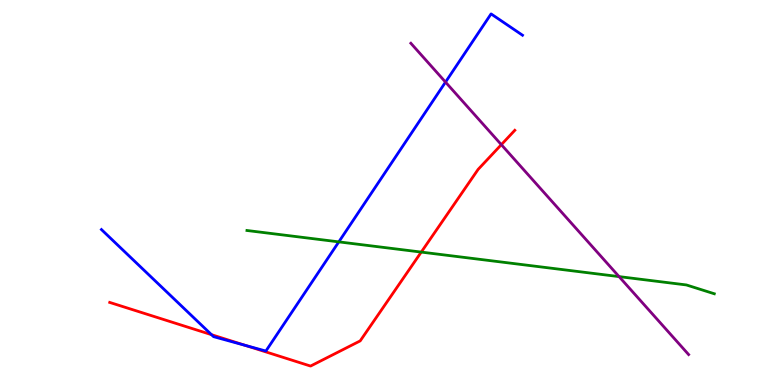[{'lines': ['blue', 'red'], 'intersections': [{'x': 2.73, 'y': 1.31}, {'x': 3.17, 'y': 1.03}]}, {'lines': ['green', 'red'], 'intersections': [{'x': 5.44, 'y': 3.45}]}, {'lines': ['purple', 'red'], 'intersections': [{'x': 6.47, 'y': 6.24}]}, {'lines': ['blue', 'green'], 'intersections': [{'x': 4.37, 'y': 3.72}]}, {'lines': ['blue', 'purple'], 'intersections': [{'x': 5.75, 'y': 7.87}]}, {'lines': ['green', 'purple'], 'intersections': [{'x': 7.99, 'y': 2.82}]}]